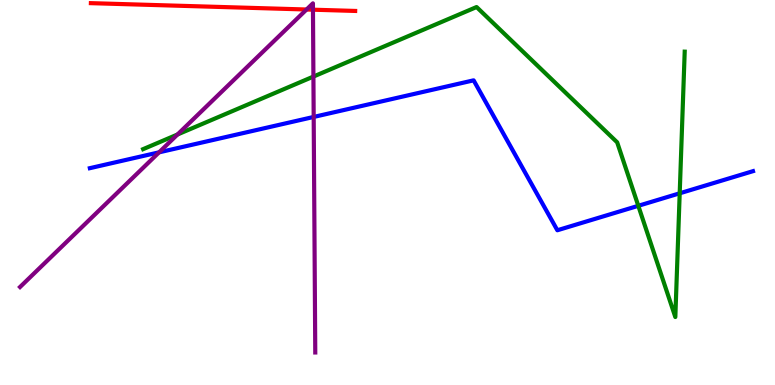[{'lines': ['blue', 'red'], 'intersections': []}, {'lines': ['green', 'red'], 'intersections': []}, {'lines': ['purple', 'red'], 'intersections': [{'x': 3.96, 'y': 9.75}, {'x': 4.04, 'y': 9.75}]}, {'lines': ['blue', 'green'], 'intersections': [{'x': 8.24, 'y': 4.65}, {'x': 8.77, 'y': 4.98}]}, {'lines': ['blue', 'purple'], 'intersections': [{'x': 2.05, 'y': 6.04}, {'x': 4.05, 'y': 6.96}]}, {'lines': ['green', 'purple'], 'intersections': [{'x': 2.29, 'y': 6.51}, {'x': 4.04, 'y': 8.01}]}]